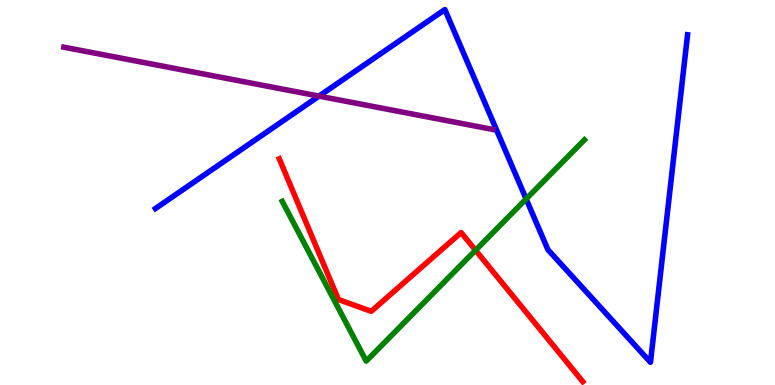[{'lines': ['blue', 'red'], 'intersections': []}, {'lines': ['green', 'red'], 'intersections': [{'x': 6.14, 'y': 3.5}]}, {'lines': ['purple', 'red'], 'intersections': []}, {'lines': ['blue', 'green'], 'intersections': [{'x': 6.79, 'y': 4.83}]}, {'lines': ['blue', 'purple'], 'intersections': [{'x': 4.12, 'y': 7.5}]}, {'lines': ['green', 'purple'], 'intersections': []}]